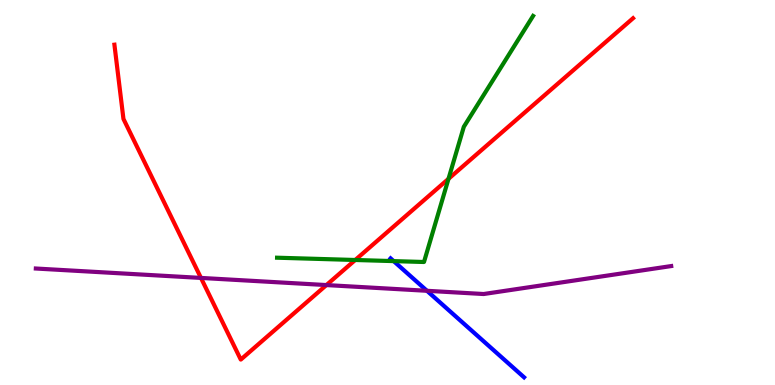[{'lines': ['blue', 'red'], 'intersections': []}, {'lines': ['green', 'red'], 'intersections': [{'x': 4.58, 'y': 3.25}, {'x': 5.79, 'y': 5.35}]}, {'lines': ['purple', 'red'], 'intersections': [{'x': 2.59, 'y': 2.78}, {'x': 4.21, 'y': 2.6}]}, {'lines': ['blue', 'green'], 'intersections': [{'x': 5.08, 'y': 3.22}]}, {'lines': ['blue', 'purple'], 'intersections': [{'x': 5.51, 'y': 2.45}]}, {'lines': ['green', 'purple'], 'intersections': []}]